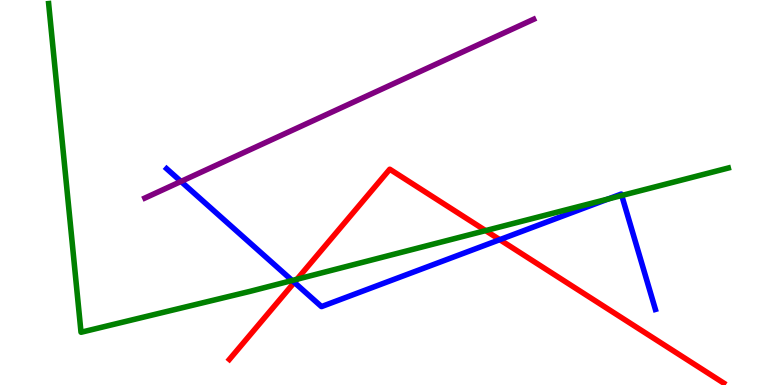[{'lines': ['blue', 'red'], 'intersections': [{'x': 3.8, 'y': 2.66}, {'x': 6.45, 'y': 3.77}]}, {'lines': ['green', 'red'], 'intersections': [{'x': 3.83, 'y': 2.75}, {'x': 6.27, 'y': 4.01}]}, {'lines': ['purple', 'red'], 'intersections': []}, {'lines': ['blue', 'green'], 'intersections': [{'x': 3.77, 'y': 2.71}, {'x': 7.85, 'y': 4.83}, {'x': 8.02, 'y': 4.92}]}, {'lines': ['blue', 'purple'], 'intersections': [{'x': 2.34, 'y': 5.29}]}, {'lines': ['green', 'purple'], 'intersections': []}]